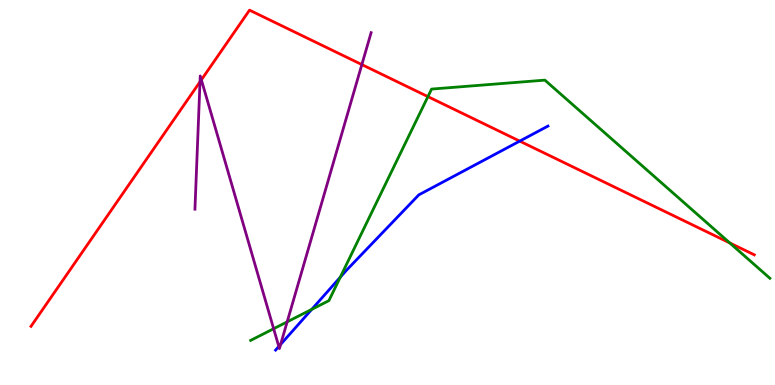[{'lines': ['blue', 'red'], 'intersections': [{'x': 6.71, 'y': 6.33}]}, {'lines': ['green', 'red'], 'intersections': [{'x': 5.52, 'y': 7.49}, {'x': 9.42, 'y': 3.69}]}, {'lines': ['purple', 'red'], 'intersections': [{'x': 2.58, 'y': 7.88}, {'x': 2.6, 'y': 7.93}, {'x': 4.67, 'y': 8.32}]}, {'lines': ['blue', 'green'], 'intersections': [{'x': 4.02, 'y': 1.96}, {'x': 4.39, 'y': 2.8}]}, {'lines': ['blue', 'purple'], 'intersections': [{'x': 3.6, 'y': 1.0}, {'x': 3.62, 'y': 1.05}]}, {'lines': ['green', 'purple'], 'intersections': [{'x': 3.53, 'y': 1.46}, {'x': 3.71, 'y': 1.64}]}]